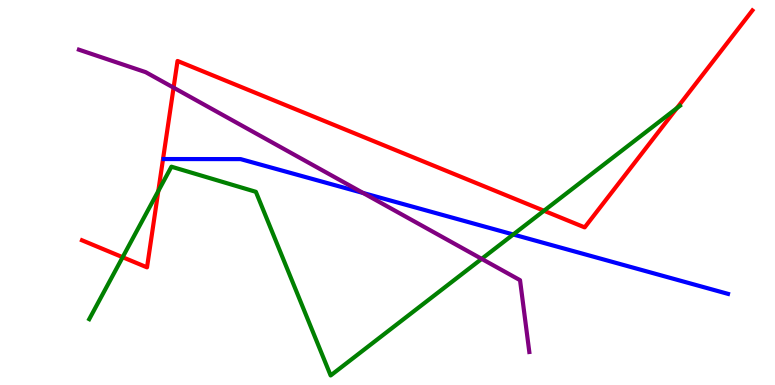[{'lines': ['blue', 'red'], 'intersections': []}, {'lines': ['green', 'red'], 'intersections': [{'x': 1.58, 'y': 3.32}, {'x': 2.04, 'y': 5.04}, {'x': 7.02, 'y': 4.53}, {'x': 8.73, 'y': 7.19}]}, {'lines': ['purple', 'red'], 'intersections': [{'x': 2.24, 'y': 7.72}]}, {'lines': ['blue', 'green'], 'intersections': [{'x': 6.62, 'y': 3.91}]}, {'lines': ['blue', 'purple'], 'intersections': [{'x': 4.69, 'y': 4.99}]}, {'lines': ['green', 'purple'], 'intersections': [{'x': 6.22, 'y': 3.28}]}]